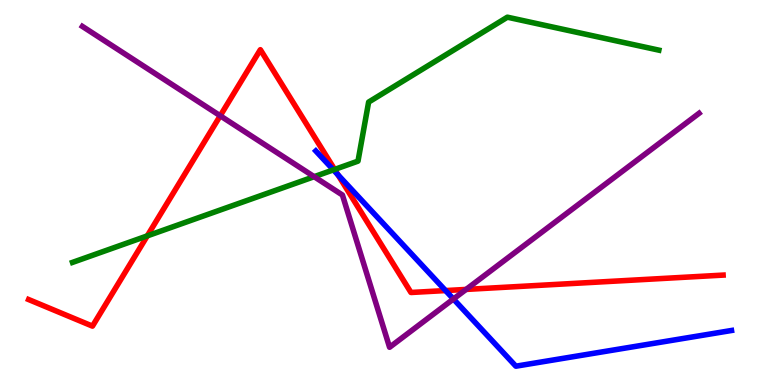[{'lines': ['blue', 'red'], 'intersections': [{'x': 4.36, 'y': 5.46}, {'x': 5.75, 'y': 2.45}]}, {'lines': ['green', 'red'], 'intersections': [{'x': 1.9, 'y': 3.87}, {'x': 4.32, 'y': 5.6}]}, {'lines': ['purple', 'red'], 'intersections': [{'x': 2.84, 'y': 6.99}, {'x': 6.01, 'y': 2.48}]}, {'lines': ['blue', 'green'], 'intersections': [{'x': 4.3, 'y': 5.59}]}, {'lines': ['blue', 'purple'], 'intersections': [{'x': 5.85, 'y': 2.23}]}, {'lines': ['green', 'purple'], 'intersections': [{'x': 4.05, 'y': 5.41}]}]